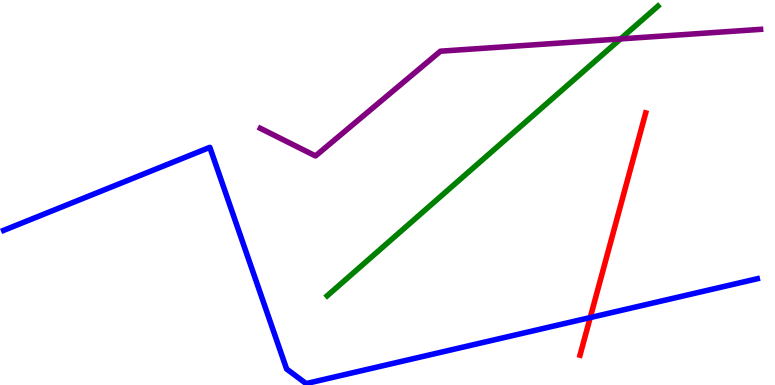[{'lines': ['blue', 'red'], 'intersections': [{'x': 7.62, 'y': 1.75}]}, {'lines': ['green', 'red'], 'intersections': []}, {'lines': ['purple', 'red'], 'intersections': []}, {'lines': ['blue', 'green'], 'intersections': []}, {'lines': ['blue', 'purple'], 'intersections': []}, {'lines': ['green', 'purple'], 'intersections': [{'x': 8.01, 'y': 8.99}]}]